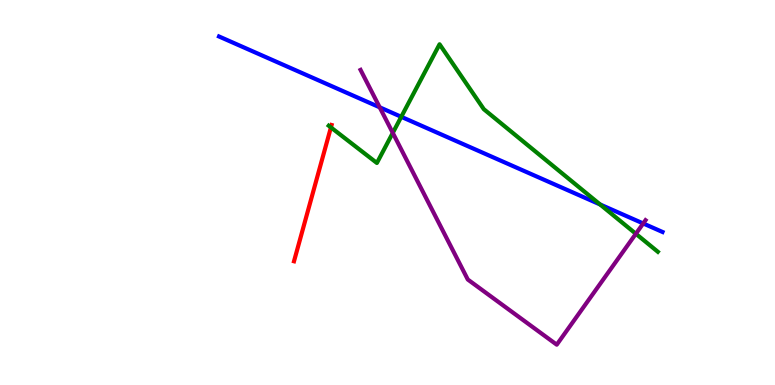[{'lines': ['blue', 'red'], 'intersections': []}, {'lines': ['green', 'red'], 'intersections': [{'x': 4.27, 'y': 6.69}]}, {'lines': ['purple', 'red'], 'intersections': []}, {'lines': ['blue', 'green'], 'intersections': [{'x': 5.18, 'y': 6.97}, {'x': 7.74, 'y': 4.69}]}, {'lines': ['blue', 'purple'], 'intersections': [{'x': 4.9, 'y': 7.21}, {'x': 8.3, 'y': 4.2}]}, {'lines': ['green', 'purple'], 'intersections': [{'x': 5.07, 'y': 6.55}, {'x': 8.2, 'y': 3.93}]}]